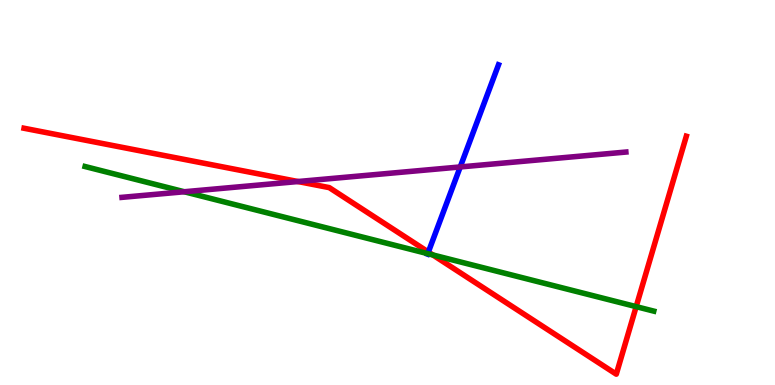[{'lines': ['blue', 'red'], 'intersections': [{'x': 5.53, 'y': 3.45}]}, {'lines': ['green', 'red'], 'intersections': [{'x': 5.59, 'y': 3.38}, {'x': 8.21, 'y': 2.04}]}, {'lines': ['purple', 'red'], 'intersections': [{'x': 3.84, 'y': 5.28}]}, {'lines': ['blue', 'green'], 'intersections': [{'x': 5.52, 'y': 3.41}]}, {'lines': ['blue', 'purple'], 'intersections': [{'x': 5.94, 'y': 5.66}]}, {'lines': ['green', 'purple'], 'intersections': [{'x': 2.38, 'y': 5.02}]}]